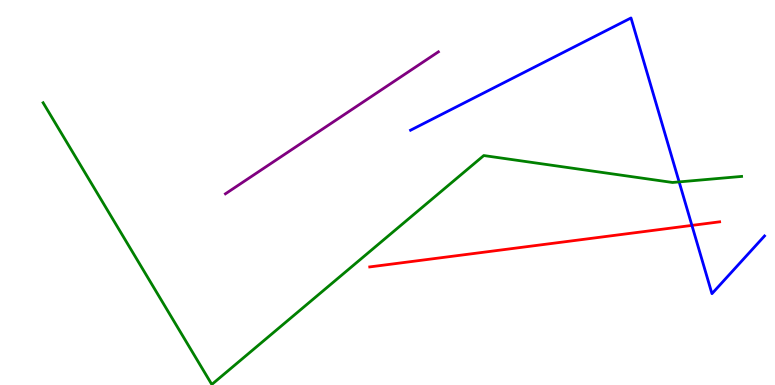[{'lines': ['blue', 'red'], 'intersections': [{'x': 8.93, 'y': 4.15}]}, {'lines': ['green', 'red'], 'intersections': []}, {'lines': ['purple', 'red'], 'intersections': []}, {'lines': ['blue', 'green'], 'intersections': [{'x': 8.76, 'y': 5.28}]}, {'lines': ['blue', 'purple'], 'intersections': []}, {'lines': ['green', 'purple'], 'intersections': []}]